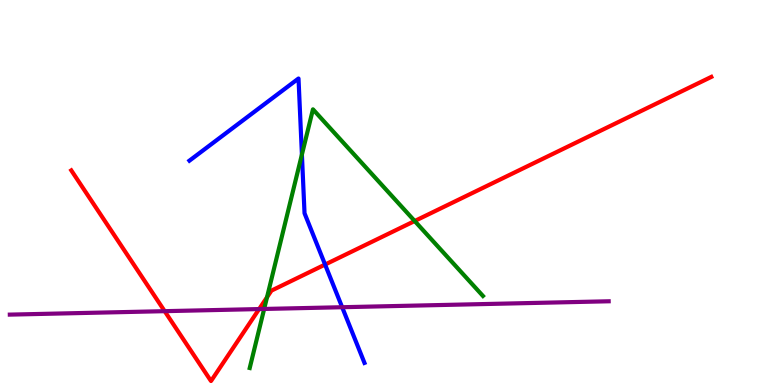[{'lines': ['blue', 'red'], 'intersections': [{'x': 4.19, 'y': 3.13}]}, {'lines': ['green', 'red'], 'intersections': [{'x': 3.45, 'y': 2.28}, {'x': 5.35, 'y': 4.26}]}, {'lines': ['purple', 'red'], 'intersections': [{'x': 2.12, 'y': 1.92}, {'x': 3.34, 'y': 1.97}]}, {'lines': ['blue', 'green'], 'intersections': [{'x': 3.9, 'y': 5.99}]}, {'lines': ['blue', 'purple'], 'intersections': [{'x': 4.42, 'y': 2.02}]}, {'lines': ['green', 'purple'], 'intersections': [{'x': 3.41, 'y': 1.98}]}]